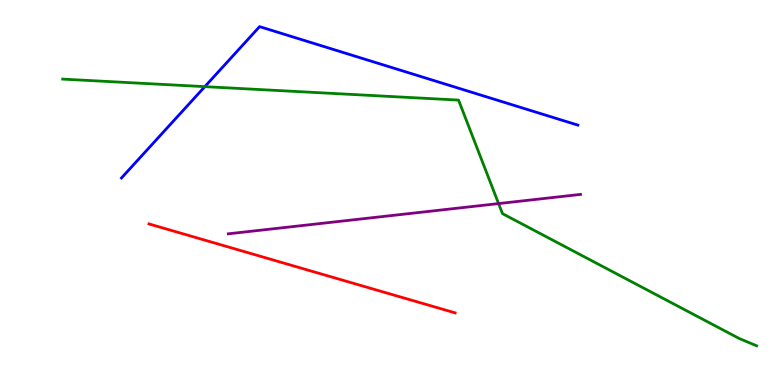[{'lines': ['blue', 'red'], 'intersections': []}, {'lines': ['green', 'red'], 'intersections': []}, {'lines': ['purple', 'red'], 'intersections': []}, {'lines': ['blue', 'green'], 'intersections': [{'x': 2.64, 'y': 7.75}]}, {'lines': ['blue', 'purple'], 'intersections': []}, {'lines': ['green', 'purple'], 'intersections': [{'x': 6.43, 'y': 4.71}]}]